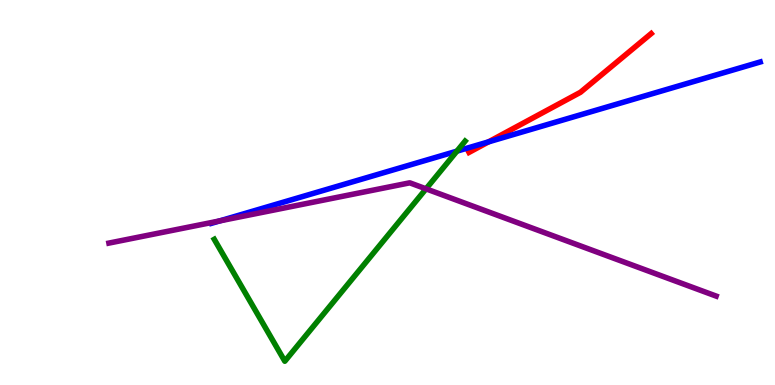[{'lines': ['blue', 'red'], 'intersections': [{'x': 6.3, 'y': 6.32}]}, {'lines': ['green', 'red'], 'intersections': []}, {'lines': ['purple', 'red'], 'intersections': []}, {'lines': ['blue', 'green'], 'intersections': [{'x': 5.9, 'y': 6.07}]}, {'lines': ['blue', 'purple'], 'intersections': [{'x': 2.84, 'y': 4.26}]}, {'lines': ['green', 'purple'], 'intersections': [{'x': 5.5, 'y': 5.1}]}]